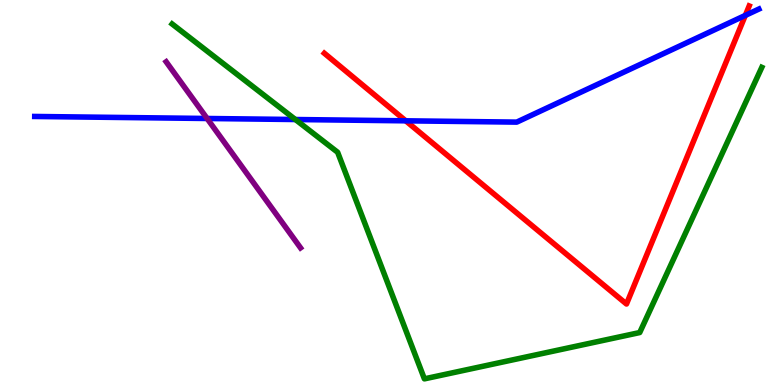[{'lines': ['blue', 'red'], 'intersections': [{'x': 5.24, 'y': 6.86}, {'x': 9.62, 'y': 9.6}]}, {'lines': ['green', 'red'], 'intersections': []}, {'lines': ['purple', 'red'], 'intersections': []}, {'lines': ['blue', 'green'], 'intersections': [{'x': 3.81, 'y': 6.9}]}, {'lines': ['blue', 'purple'], 'intersections': [{'x': 2.67, 'y': 6.92}]}, {'lines': ['green', 'purple'], 'intersections': []}]